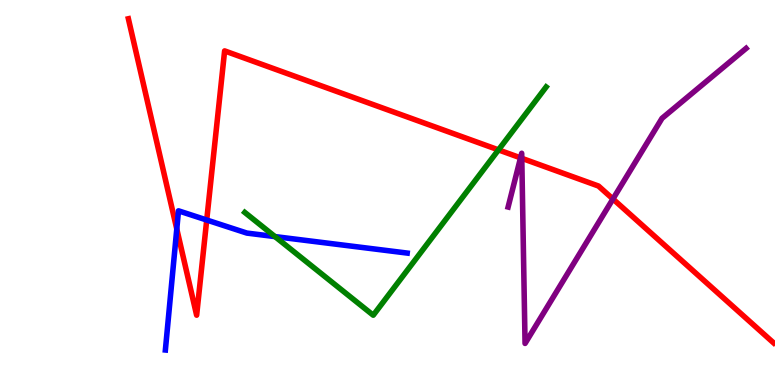[{'lines': ['blue', 'red'], 'intersections': [{'x': 2.28, 'y': 4.05}, {'x': 2.67, 'y': 4.29}]}, {'lines': ['green', 'red'], 'intersections': [{'x': 6.43, 'y': 6.11}]}, {'lines': ['purple', 'red'], 'intersections': [{'x': 6.72, 'y': 5.9}, {'x': 6.73, 'y': 5.89}, {'x': 7.91, 'y': 4.83}]}, {'lines': ['blue', 'green'], 'intersections': [{'x': 3.55, 'y': 3.85}]}, {'lines': ['blue', 'purple'], 'intersections': []}, {'lines': ['green', 'purple'], 'intersections': []}]